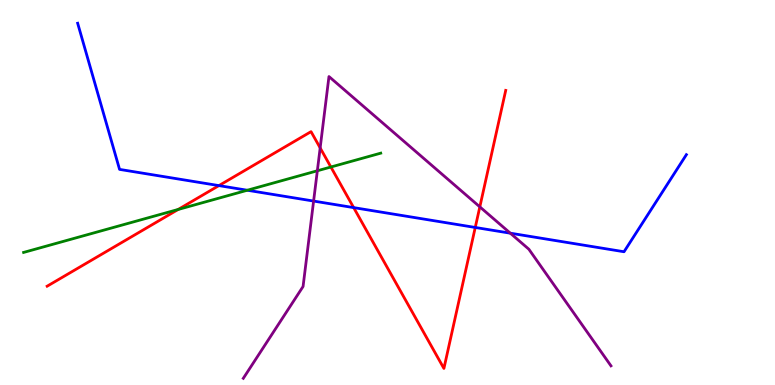[{'lines': ['blue', 'red'], 'intersections': [{'x': 2.82, 'y': 5.18}, {'x': 4.56, 'y': 4.61}, {'x': 6.13, 'y': 4.09}]}, {'lines': ['green', 'red'], 'intersections': [{'x': 2.3, 'y': 4.56}, {'x': 4.27, 'y': 5.66}]}, {'lines': ['purple', 'red'], 'intersections': [{'x': 4.13, 'y': 6.16}, {'x': 6.19, 'y': 4.63}]}, {'lines': ['blue', 'green'], 'intersections': [{'x': 3.19, 'y': 5.06}]}, {'lines': ['blue', 'purple'], 'intersections': [{'x': 4.05, 'y': 4.78}, {'x': 6.58, 'y': 3.94}]}, {'lines': ['green', 'purple'], 'intersections': [{'x': 4.09, 'y': 5.56}]}]